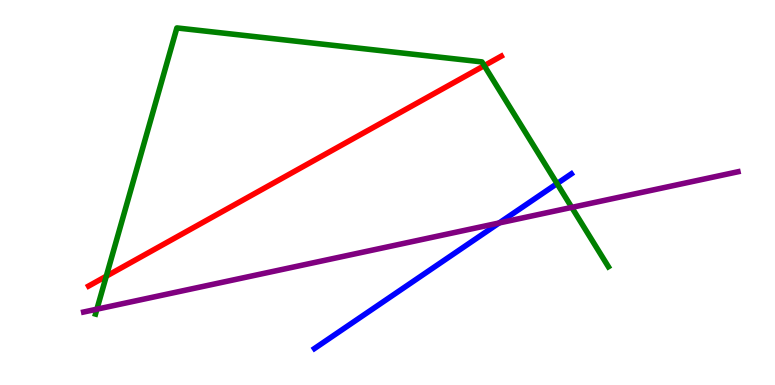[{'lines': ['blue', 'red'], 'intersections': []}, {'lines': ['green', 'red'], 'intersections': [{'x': 1.37, 'y': 2.83}, {'x': 6.25, 'y': 8.29}]}, {'lines': ['purple', 'red'], 'intersections': []}, {'lines': ['blue', 'green'], 'intersections': [{'x': 7.19, 'y': 5.23}]}, {'lines': ['blue', 'purple'], 'intersections': [{'x': 6.44, 'y': 4.21}]}, {'lines': ['green', 'purple'], 'intersections': [{'x': 1.25, 'y': 1.97}, {'x': 7.38, 'y': 4.61}]}]